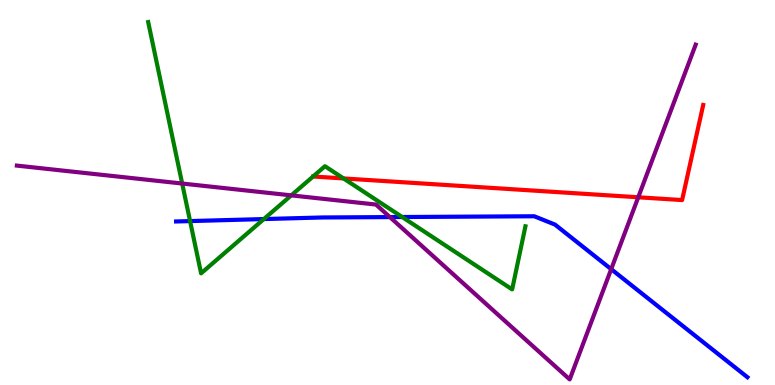[{'lines': ['blue', 'red'], 'intersections': []}, {'lines': ['green', 'red'], 'intersections': [{'x': 4.43, 'y': 5.37}]}, {'lines': ['purple', 'red'], 'intersections': [{'x': 8.24, 'y': 4.88}]}, {'lines': ['blue', 'green'], 'intersections': [{'x': 2.45, 'y': 4.26}, {'x': 3.4, 'y': 4.31}, {'x': 5.19, 'y': 4.36}]}, {'lines': ['blue', 'purple'], 'intersections': [{'x': 5.03, 'y': 4.36}, {'x': 7.89, 'y': 3.01}]}, {'lines': ['green', 'purple'], 'intersections': [{'x': 2.35, 'y': 5.23}, {'x': 3.76, 'y': 4.93}]}]